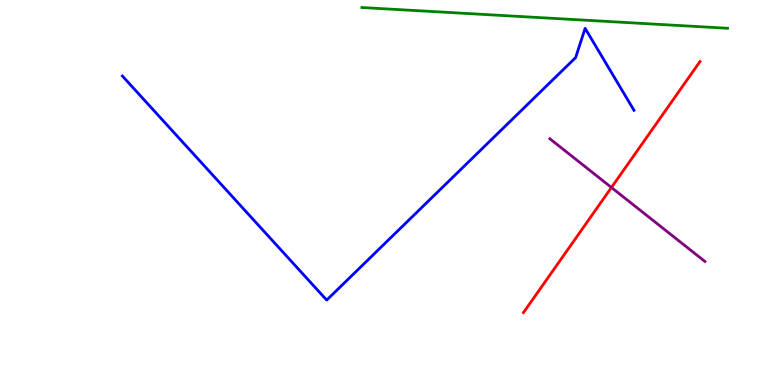[{'lines': ['blue', 'red'], 'intersections': []}, {'lines': ['green', 'red'], 'intersections': []}, {'lines': ['purple', 'red'], 'intersections': [{'x': 7.89, 'y': 5.13}]}, {'lines': ['blue', 'green'], 'intersections': []}, {'lines': ['blue', 'purple'], 'intersections': []}, {'lines': ['green', 'purple'], 'intersections': []}]